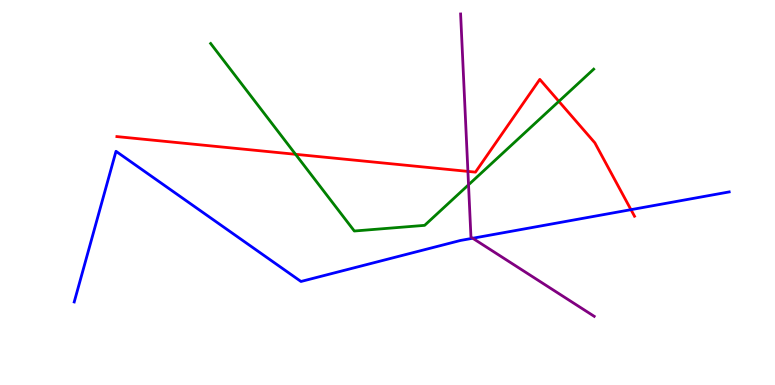[{'lines': ['blue', 'red'], 'intersections': [{'x': 8.14, 'y': 4.55}]}, {'lines': ['green', 'red'], 'intersections': [{'x': 3.81, 'y': 5.99}, {'x': 7.21, 'y': 7.37}]}, {'lines': ['purple', 'red'], 'intersections': [{'x': 6.04, 'y': 5.55}]}, {'lines': ['blue', 'green'], 'intersections': []}, {'lines': ['blue', 'purple'], 'intersections': [{'x': 6.1, 'y': 3.81}]}, {'lines': ['green', 'purple'], 'intersections': [{'x': 6.05, 'y': 5.2}]}]